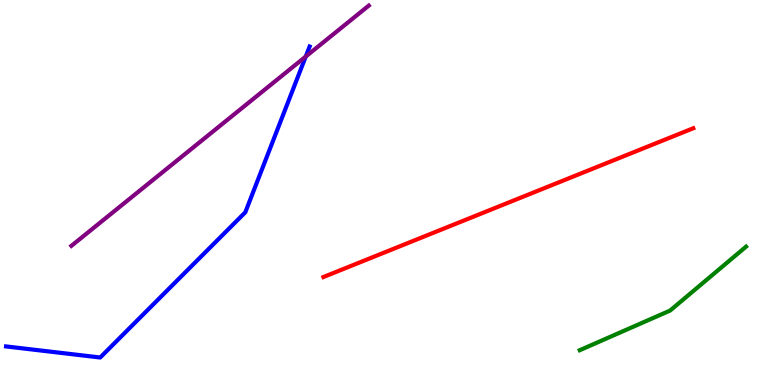[{'lines': ['blue', 'red'], 'intersections': []}, {'lines': ['green', 'red'], 'intersections': []}, {'lines': ['purple', 'red'], 'intersections': []}, {'lines': ['blue', 'green'], 'intersections': []}, {'lines': ['blue', 'purple'], 'intersections': [{'x': 3.95, 'y': 8.53}]}, {'lines': ['green', 'purple'], 'intersections': []}]